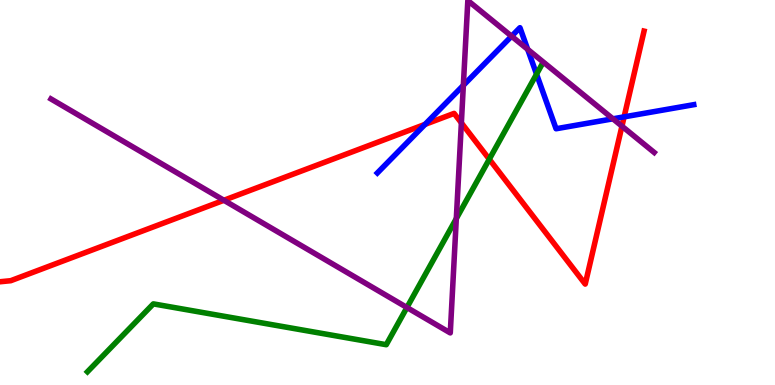[{'lines': ['blue', 'red'], 'intersections': [{'x': 5.48, 'y': 6.77}, {'x': 8.05, 'y': 6.96}]}, {'lines': ['green', 'red'], 'intersections': [{'x': 6.31, 'y': 5.86}]}, {'lines': ['purple', 'red'], 'intersections': [{'x': 2.89, 'y': 4.8}, {'x': 5.95, 'y': 6.81}, {'x': 8.03, 'y': 6.72}]}, {'lines': ['blue', 'green'], 'intersections': [{'x': 6.92, 'y': 8.07}]}, {'lines': ['blue', 'purple'], 'intersections': [{'x': 5.98, 'y': 7.78}, {'x': 6.6, 'y': 9.06}, {'x': 6.81, 'y': 8.72}, {'x': 7.91, 'y': 6.91}]}, {'lines': ['green', 'purple'], 'intersections': [{'x': 5.25, 'y': 2.01}, {'x': 5.89, 'y': 4.32}]}]